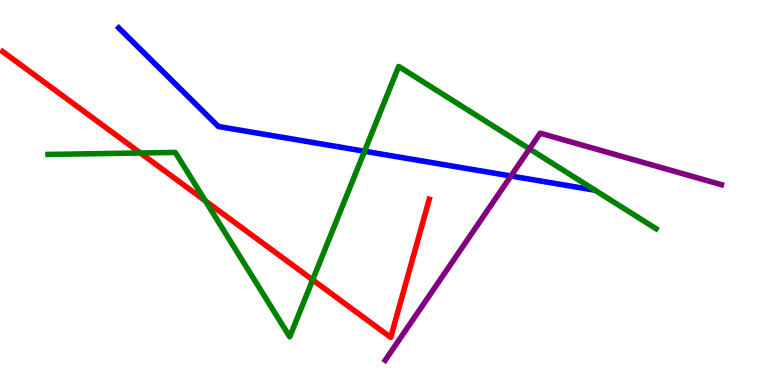[{'lines': ['blue', 'red'], 'intersections': []}, {'lines': ['green', 'red'], 'intersections': [{'x': 1.81, 'y': 6.03}, {'x': 2.65, 'y': 4.78}, {'x': 4.03, 'y': 2.73}]}, {'lines': ['purple', 'red'], 'intersections': []}, {'lines': ['blue', 'green'], 'intersections': [{'x': 4.7, 'y': 6.07}]}, {'lines': ['blue', 'purple'], 'intersections': [{'x': 6.59, 'y': 5.43}]}, {'lines': ['green', 'purple'], 'intersections': [{'x': 6.83, 'y': 6.13}]}]